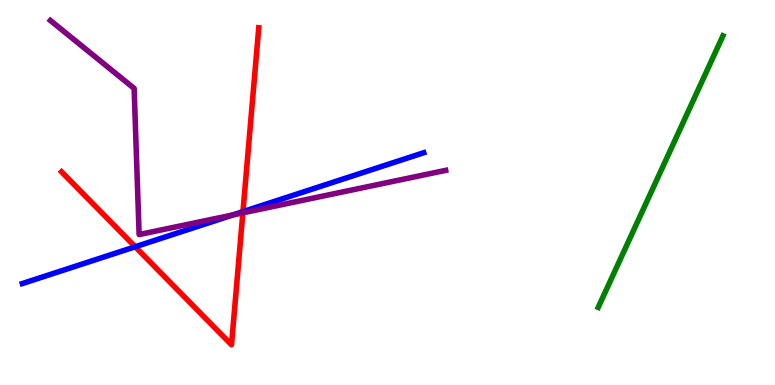[{'lines': ['blue', 'red'], 'intersections': [{'x': 1.74, 'y': 3.59}, {'x': 3.13, 'y': 4.5}]}, {'lines': ['green', 'red'], 'intersections': []}, {'lines': ['purple', 'red'], 'intersections': [{'x': 3.13, 'y': 4.47}]}, {'lines': ['blue', 'green'], 'intersections': []}, {'lines': ['blue', 'purple'], 'intersections': [{'x': 3.01, 'y': 4.42}]}, {'lines': ['green', 'purple'], 'intersections': []}]